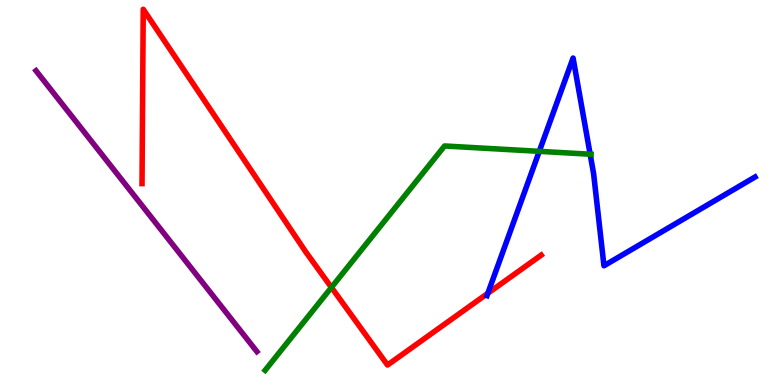[{'lines': ['blue', 'red'], 'intersections': [{'x': 6.29, 'y': 2.38}]}, {'lines': ['green', 'red'], 'intersections': [{'x': 4.28, 'y': 2.53}]}, {'lines': ['purple', 'red'], 'intersections': []}, {'lines': ['blue', 'green'], 'intersections': [{'x': 6.96, 'y': 6.07}, {'x': 7.61, 'y': 5.99}]}, {'lines': ['blue', 'purple'], 'intersections': []}, {'lines': ['green', 'purple'], 'intersections': []}]